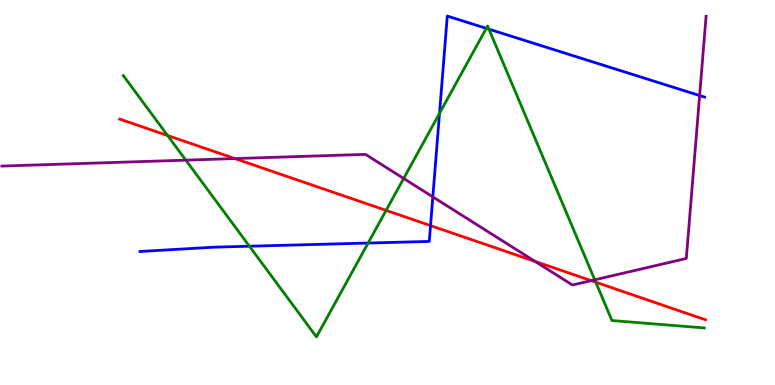[{'lines': ['blue', 'red'], 'intersections': [{'x': 5.56, 'y': 4.14}]}, {'lines': ['green', 'red'], 'intersections': [{'x': 2.16, 'y': 6.48}, {'x': 4.98, 'y': 4.54}, {'x': 7.69, 'y': 2.67}]}, {'lines': ['purple', 'red'], 'intersections': [{'x': 3.03, 'y': 5.88}, {'x': 6.9, 'y': 3.21}, {'x': 7.63, 'y': 2.71}]}, {'lines': ['blue', 'green'], 'intersections': [{'x': 3.22, 'y': 3.6}, {'x': 4.75, 'y': 3.69}, {'x': 5.67, 'y': 7.06}, {'x': 6.27, 'y': 9.26}, {'x': 6.31, 'y': 9.24}]}, {'lines': ['blue', 'purple'], 'intersections': [{'x': 5.58, 'y': 4.89}, {'x': 9.03, 'y': 7.52}]}, {'lines': ['green', 'purple'], 'intersections': [{'x': 2.4, 'y': 5.84}, {'x': 5.21, 'y': 5.36}, {'x': 7.67, 'y': 2.73}]}]